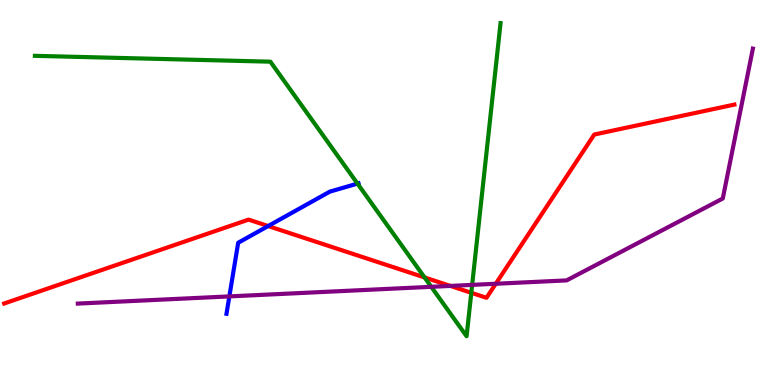[{'lines': ['blue', 'red'], 'intersections': [{'x': 3.46, 'y': 4.13}]}, {'lines': ['green', 'red'], 'intersections': [{'x': 5.48, 'y': 2.79}, {'x': 6.08, 'y': 2.39}]}, {'lines': ['purple', 'red'], 'intersections': [{'x': 5.81, 'y': 2.57}, {'x': 6.4, 'y': 2.63}]}, {'lines': ['blue', 'green'], 'intersections': [{'x': 4.61, 'y': 5.23}]}, {'lines': ['blue', 'purple'], 'intersections': [{'x': 2.96, 'y': 2.3}]}, {'lines': ['green', 'purple'], 'intersections': [{'x': 5.56, 'y': 2.55}, {'x': 6.09, 'y': 2.6}]}]